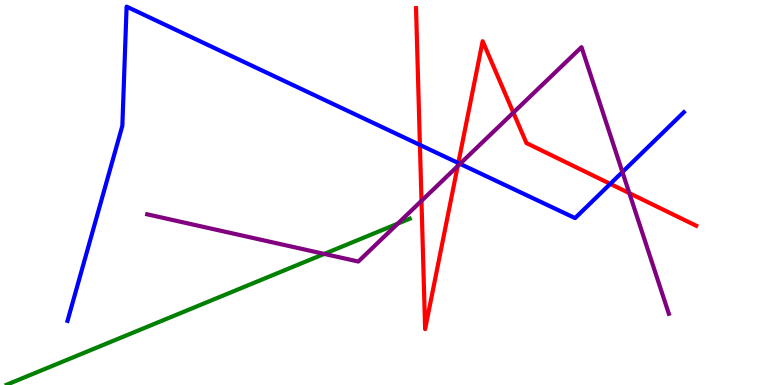[{'lines': ['blue', 'red'], 'intersections': [{'x': 5.42, 'y': 6.24}, {'x': 5.91, 'y': 5.77}, {'x': 7.87, 'y': 5.22}]}, {'lines': ['green', 'red'], 'intersections': []}, {'lines': ['purple', 'red'], 'intersections': [{'x': 5.44, 'y': 4.78}, {'x': 5.91, 'y': 5.69}, {'x': 6.62, 'y': 7.07}, {'x': 8.12, 'y': 4.98}]}, {'lines': ['blue', 'green'], 'intersections': []}, {'lines': ['blue', 'purple'], 'intersections': [{'x': 5.94, 'y': 5.74}, {'x': 8.03, 'y': 5.53}]}, {'lines': ['green', 'purple'], 'intersections': [{'x': 4.18, 'y': 3.4}, {'x': 5.13, 'y': 4.19}]}]